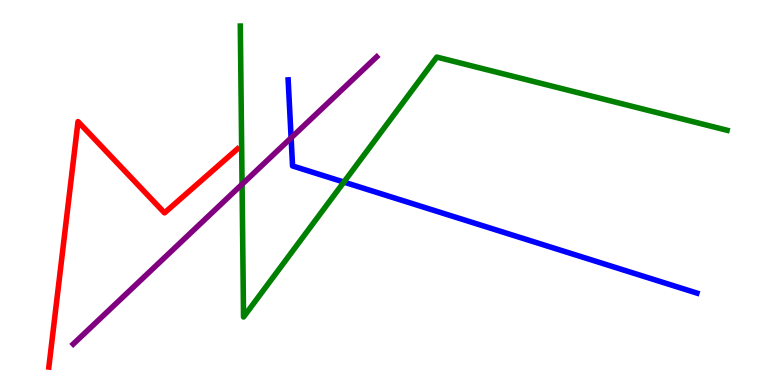[{'lines': ['blue', 'red'], 'intersections': []}, {'lines': ['green', 'red'], 'intersections': []}, {'lines': ['purple', 'red'], 'intersections': []}, {'lines': ['blue', 'green'], 'intersections': [{'x': 4.44, 'y': 5.27}]}, {'lines': ['blue', 'purple'], 'intersections': [{'x': 3.76, 'y': 6.42}]}, {'lines': ['green', 'purple'], 'intersections': [{'x': 3.12, 'y': 5.21}]}]